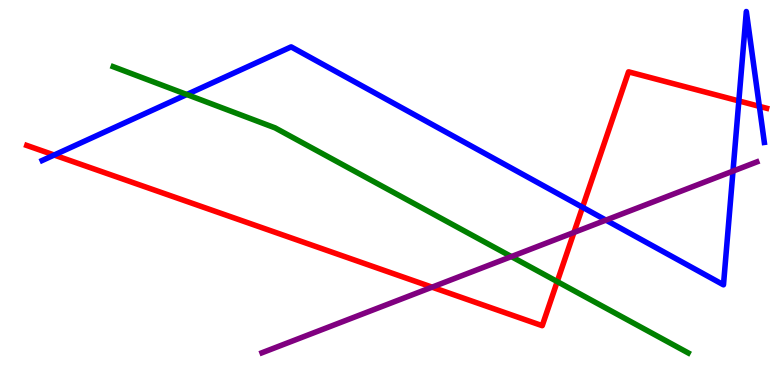[{'lines': ['blue', 'red'], 'intersections': [{'x': 0.699, 'y': 5.97}, {'x': 7.52, 'y': 4.62}, {'x': 9.53, 'y': 7.38}, {'x': 9.8, 'y': 7.24}]}, {'lines': ['green', 'red'], 'intersections': [{'x': 7.19, 'y': 2.69}]}, {'lines': ['purple', 'red'], 'intersections': [{'x': 5.58, 'y': 2.54}, {'x': 7.41, 'y': 3.96}]}, {'lines': ['blue', 'green'], 'intersections': [{'x': 2.41, 'y': 7.55}]}, {'lines': ['blue', 'purple'], 'intersections': [{'x': 7.82, 'y': 4.28}, {'x': 9.46, 'y': 5.56}]}, {'lines': ['green', 'purple'], 'intersections': [{'x': 6.6, 'y': 3.34}]}]